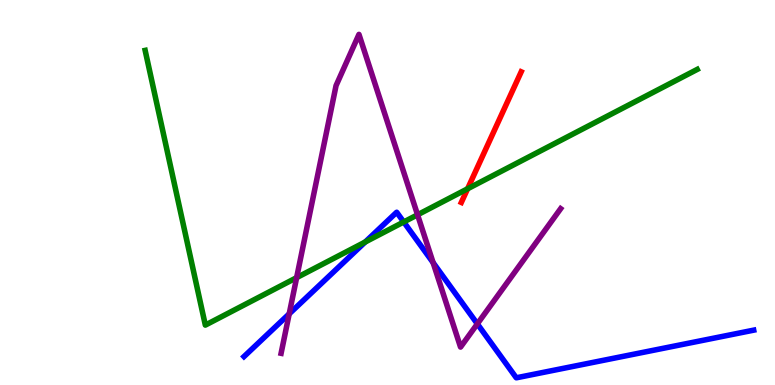[{'lines': ['blue', 'red'], 'intersections': []}, {'lines': ['green', 'red'], 'intersections': [{'x': 6.03, 'y': 5.1}]}, {'lines': ['purple', 'red'], 'intersections': []}, {'lines': ['blue', 'green'], 'intersections': [{'x': 4.71, 'y': 3.71}, {'x': 5.21, 'y': 4.23}]}, {'lines': ['blue', 'purple'], 'intersections': [{'x': 3.73, 'y': 1.85}, {'x': 5.59, 'y': 3.18}, {'x': 6.16, 'y': 1.59}]}, {'lines': ['green', 'purple'], 'intersections': [{'x': 3.83, 'y': 2.79}, {'x': 5.39, 'y': 4.42}]}]